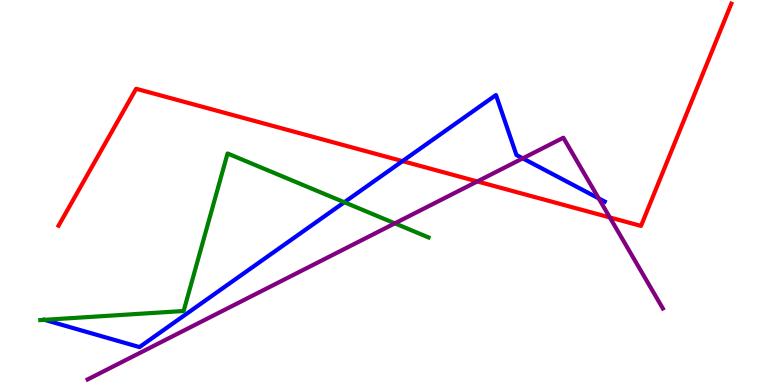[{'lines': ['blue', 'red'], 'intersections': [{'x': 5.19, 'y': 5.81}]}, {'lines': ['green', 'red'], 'intersections': []}, {'lines': ['purple', 'red'], 'intersections': [{'x': 6.16, 'y': 5.29}, {'x': 7.87, 'y': 4.35}]}, {'lines': ['blue', 'green'], 'intersections': [{'x': 0.574, 'y': 1.69}, {'x': 4.44, 'y': 4.75}]}, {'lines': ['blue', 'purple'], 'intersections': [{'x': 6.75, 'y': 5.89}, {'x': 7.73, 'y': 4.85}]}, {'lines': ['green', 'purple'], 'intersections': [{'x': 5.09, 'y': 4.2}]}]